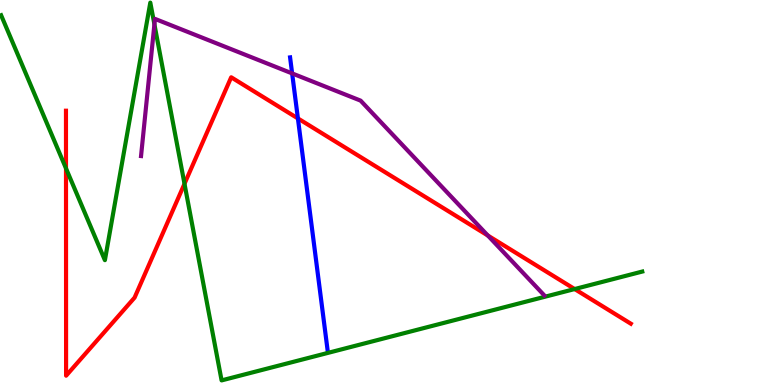[{'lines': ['blue', 'red'], 'intersections': [{'x': 3.84, 'y': 6.92}]}, {'lines': ['green', 'red'], 'intersections': [{'x': 0.852, 'y': 5.63}, {'x': 2.38, 'y': 5.23}, {'x': 7.41, 'y': 2.49}]}, {'lines': ['purple', 'red'], 'intersections': [{'x': 6.29, 'y': 3.88}]}, {'lines': ['blue', 'green'], 'intersections': []}, {'lines': ['blue', 'purple'], 'intersections': [{'x': 3.77, 'y': 8.09}]}, {'lines': ['green', 'purple'], 'intersections': [{'x': 1.99, 'y': 9.37}]}]